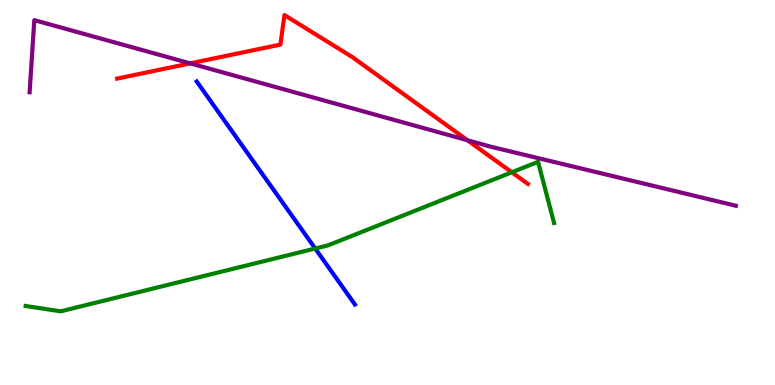[{'lines': ['blue', 'red'], 'intersections': []}, {'lines': ['green', 'red'], 'intersections': [{'x': 6.6, 'y': 5.53}]}, {'lines': ['purple', 'red'], 'intersections': [{'x': 2.45, 'y': 8.35}, {'x': 6.03, 'y': 6.36}]}, {'lines': ['blue', 'green'], 'intersections': [{'x': 4.07, 'y': 3.54}]}, {'lines': ['blue', 'purple'], 'intersections': []}, {'lines': ['green', 'purple'], 'intersections': []}]